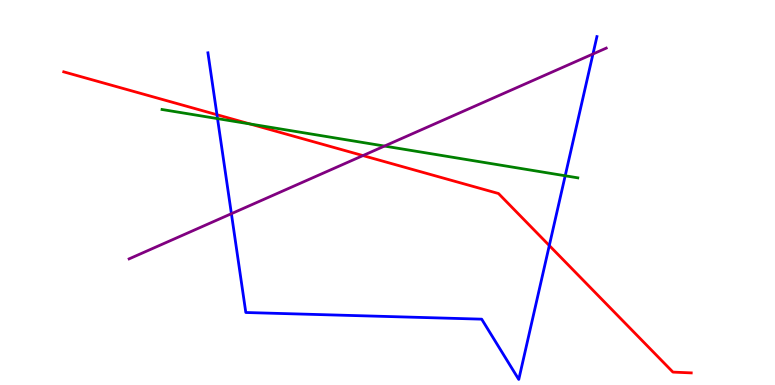[{'lines': ['blue', 'red'], 'intersections': [{'x': 2.8, 'y': 7.02}, {'x': 7.09, 'y': 3.62}]}, {'lines': ['green', 'red'], 'intersections': [{'x': 3.22, 'y': 6.78}]}, {'lines': ['purple', 'red'], 'intersections': [{'x': 4.68, 'y': 5.96}]}, {'lines': ['blue', 'green'], 'intersections': [{'x': 2.81, 'y': 6.92}, {'x': 7.29, 'y': 5.43}]}, {'lines': ['blue', 'purple'], 'intersections': [{'x': 2.99, 'y': 4.45}, {'x': 7.65, 'y': 8.6}]}, {'lines': ['green', 'purple'], 'intersections': [{'x': 4.96, 'y': 6.21}]}]